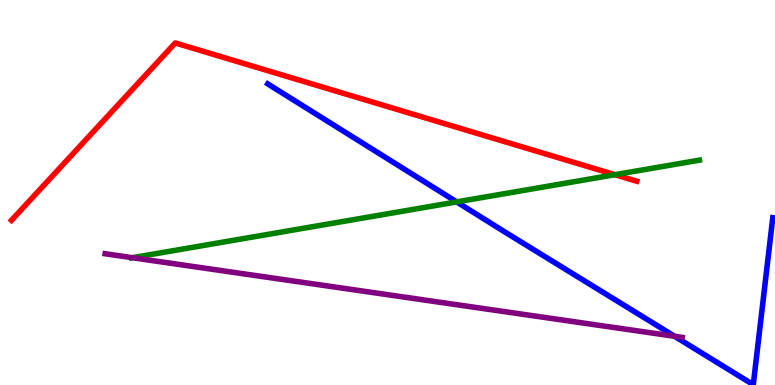[{'lines': ['blue', 'red'], 'intersections': []}, {'lines': ['green', 'red'], 'intersections': [{'x': 7.94, 'y': 5.46}]}, {'lines': ['purple', 'red'], 'intersections': []}, {'lines': ['blue', 'green'], 'intersections': [{'x': 5.89, 'y': 4.76}]}, {'lines': ['blue', 'purple'], 'intersections': [{'x': 8.7, 'y': 1.27}]}, {'lines': ['green', 'purple'], 'intersections': [{'x': 1.71, 'y': 3.31}]}]